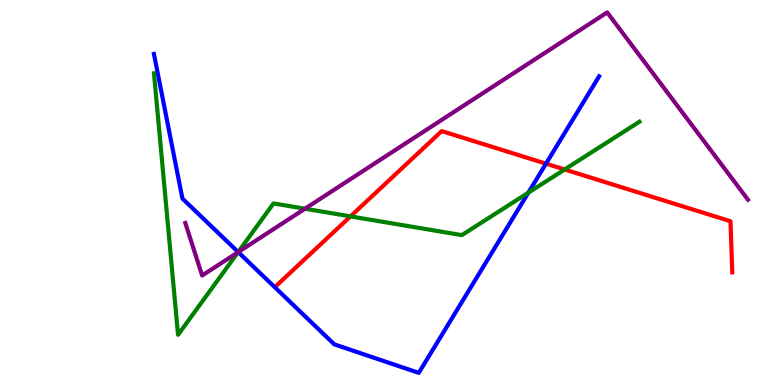[{'lines': ['blue', 'red'], 'intersections': [{'x': 7.05, 'y': 5.75}]}, {'lines': ['green', 'red'], 'intersections': [{'x': 4.52, 'y': 4.38}, {'x': 7.29, 'y': 5.6}]}, {'lines': ['purple', 'red'], 'intersections': []}, {'lines': ['blue', 'green'], 'intersections': [{'x': 3.07, 'y': 3.45}, {'x': 6.82, 'y': 5.0}]}, {'lines': ['blue', 'purple'], 'intersections': [{'x': 3.07, 'y': 3.45}]}, {'lines': ['green', 'purple'], 'intersections': [{'x': 3.07, 'y': 3.45}, {'x': 3.93, 'y': 4.58}]}]